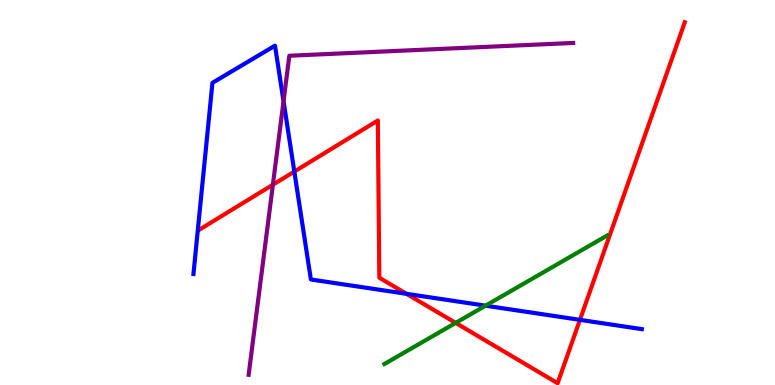[{'lines': ['blue', 'red'], 'intersections': [{'x': 3.8, 'y': 5.54}, {'x': 5.24, 'y': 2.37}, {'x': 7.48, 'y': 1.69}]}, {'lines': ['green', 'red'], 'intersections': [{'x': 5.88, 'y': 1.61}]}, {'lines': ['purple', 'red'], 'intersections': [{'x': 3.52, 'y': 5.2}]}, {'lines': ['blue', 'green'], 'intersections': [{'x': 6.26, 'y': 2.06}]}, {'lines': ['blue', 'purple'], 'intersections': [{'x': 3.66, 'y': 7.37}]}, {'lines': ['green', 'purple'], 'intersections': []}]